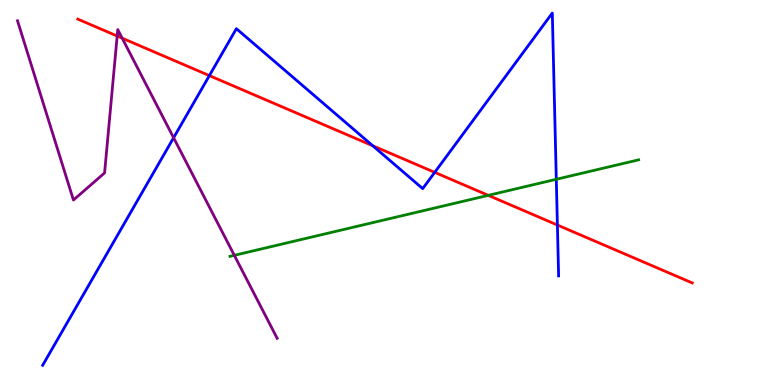[{'lines': ['blue', 'red'], 'intersections': [{'x': 2.7, 'y': 8.04}, {'x': 4.81, 'y': 6.21}, {'x': 5.61, 'y': 5.52}, {'x': 7.19, 'y': 4.16}]}, {'lines': ['green', 'red'], 'intersections': [{'x': 6.3, 'y': 4.93}]}, {'lines': ['purple', 'red'], 'intersections': [{'x': 1.51, 'y': 9.06}, {'x': 1.58, 'y': 9.01}]}, {'lines': ['blue', 'green'], 'intersections': [{'x': 7.18, 'y': 5.34}]}, {'lines': ['blue', 'purple'], 'intersections': [{'x': 2.24, 'y': 6.42}]}, {'lines': ['green', 'purple'], 'intersections': [{'x': 3.02, 'y': 3.37}]}]